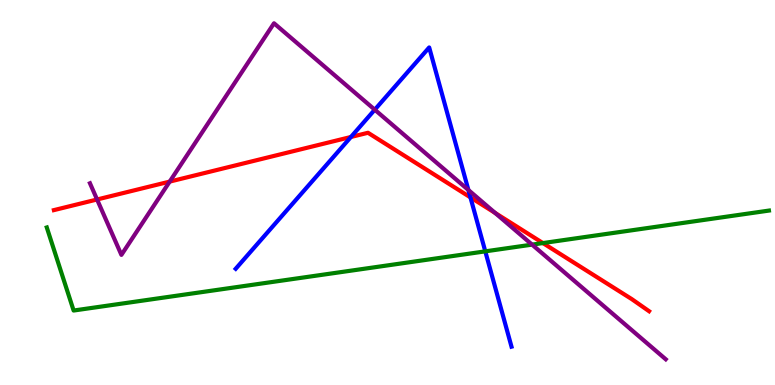[{'lines': ['blue', 'red'], 'intersections': [{'x': 4.53, 'y': 6.44}, {'x': 6.07, 'y': 4.87}]}, {'lines': ['green', 'red'], 'intersections': [{'x': 7.01, 'y': 3.69}]}, {'lines': ['purple', 'red'], 'intersections': [{'x': 1.25, 'y': 4.82}, {'x': 2.19, 'y': 5.28}, {'x': 6.39, 'y': 4.47}]}, {'lines': ['blue', 'green'], 'intersections': [{'x': 6.26, 'y': 3.47}]}, {'lines': ['blue', 'purple'], 'intersections': [{'x': 4.84, 'y': 7.15}, {'x': 6.04, 'y': 5.06}]}, {'lines': ['green', 'purple'], 'intersections': [{'x': 6.87, 'y': 3.65}]}]